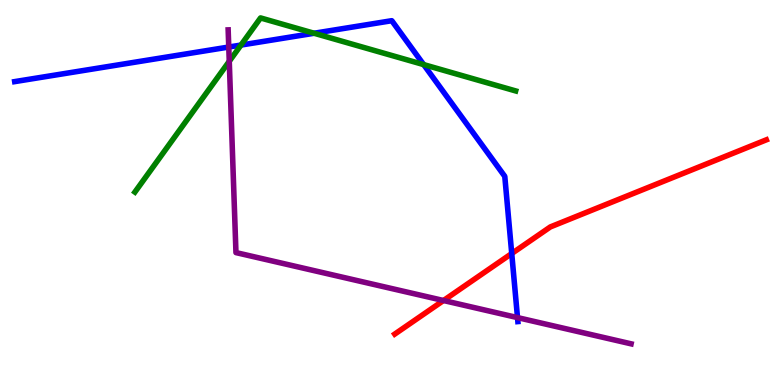[{'lines': ['blue', 'red'], 'intersections': [{'x': 6.6, 'y': 3.42}]}, {'lines': ['green', 'red'], 'intersections': []}, {'lines': ['purple', 'red'], 'intersections': [{'x': 5.72, 'y': 2.19}]}, {'lines': ['blue', 'green'], 'intersections': [{'x': 3.11, 'y': 8.83}, {'x': 4.05, 'y': 9.14}, {'x': 5.47, 'y': 8.32}]}, {'lines': ['blue', 'purple'], 'intersections': [{'x': 2.95, 'y': 8.78}, {'x': 6.68, 'y': 1.75}]}, {'lines': ['green', 'purple'], 'intersections': [{'x': 2.96, 'y': 8.41}]}]